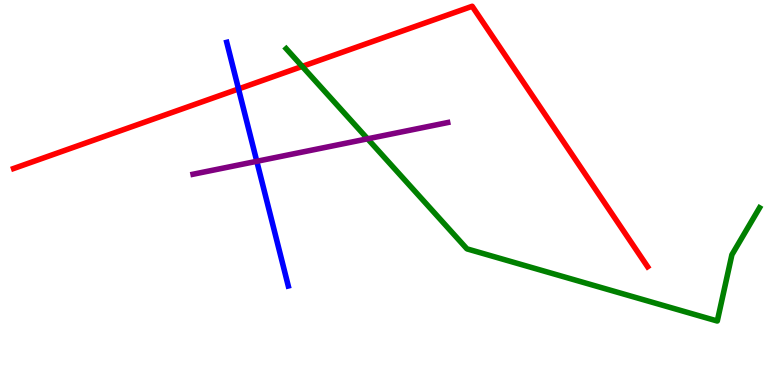[{'lines': ['blue', 'red'], 'intersections': [{'x': 3.08, 'y': 7.69}]}, {'lines': ['green', 'red'], 'intersections': [{'x': 3.9, 'y': 8.27}]}, {'lines': ['purple', 'red'], 'intersections': []}, {'lines': ['blue', 'green'], 'intersections': []}, {'lines': ['blue', 'purple'], 'intersections': [{'x': 3.31, 'y': 5.81}]}, {'lines': ['green', 'purple'], 'intersections': [{'x': 4.74, 'y': 6.39}]}]